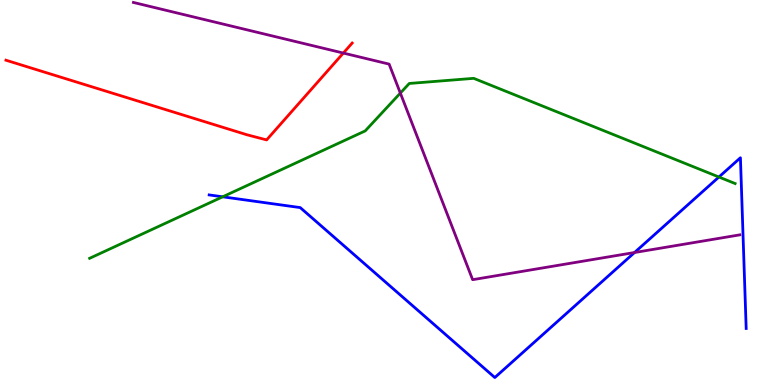[{'lines': ['blue', 'red'], 'intersections': []}, {'lines': ['green', 'red'], 'intersections': []}, {'lines': ['purple', 'red'], 'intersections': [{'x': 4.43, 'y': 8.62}]}, {'lines': ['blue', 'green'], 'intersections': [{'x': 2.87, 'y': 4.89}, {'x': 9.28, 'y': 5.4}]}, {'lines': ['blue', 'purple'], 'intersections': [{'x': 8.19, 'y': 3.44}]}, {'lines': ['green', 'purple'], 'intersections': [{'x': 5.17, 'y': 7.58}]}]